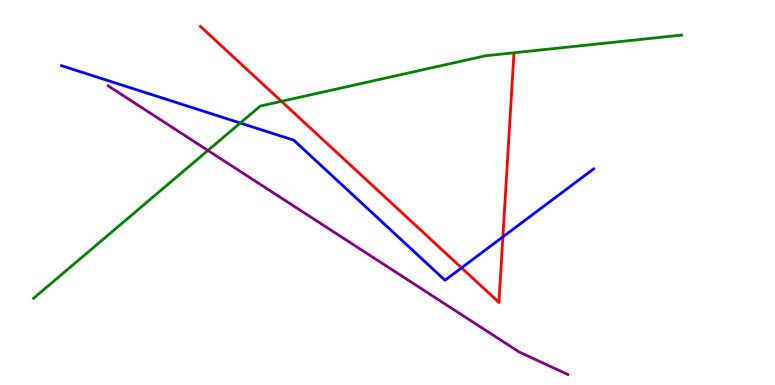[{'lines': ['blue', 'red'], 'intersections': [{'x': 5.96, 'y': 3.04}, {'x': 6.49, 'y': 3.85}]}, {'lines': ['green', 'red'], 'intersections': [{'x': 3.63, 'y': 7.37}]}, {'lines': ['purple', 'red'], 'intersections': []}, {'lines': ['blue', 'green'], 'intersections': [{'x': 3.1, 'y': 6.8}]}, {'lines': ['blue', 'purple'], 'intersections': []}, {'lines': ['green', 'purple'], 'intersections': [{'x': 2.68, 'y': 6.09}]}]